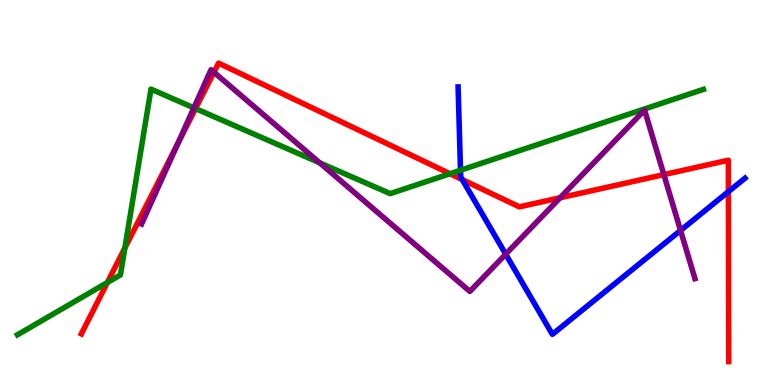[{'lines': ['blue', 'red'], 'intersections': [{'x': 5.96, 'y': 5.34}, {'x': 9.4, 'y': 5.02}]}, {'lines': ['green', 'red'], 'intersections': [{'x': 1.39, 'y': 2.66}, {'x': 1.61, 'y': 3.56}, {'x': 2.52, 'y': 7.18}, {'x': 5.81, 'y': 5.49}]}, {'lines': ['purple', 'red'], 'intersections': [{'x': 2.29, 'y': 6.27}, {'x': 2.76, 'y': 8.12}, {'x': 7.23, 'y': 4.86}, {'x': 8.57, 'y': 5.46}]}, {'lines': ['blue', 'green'], 'intersections': [{'x': 5.94, 'y': 5.58}]}, {'lines': ['blue', 'purple'], 'intersections': [{'x': 6.53, 'y': 3.4}, {'x': 8.78, 'y': 4.01}]}, {'lines': ['green', 'purple'], 'intersections': [{'x': 2.5, 'y': 7.2}, {'x': 4.13, 'y': 5.77}]}]